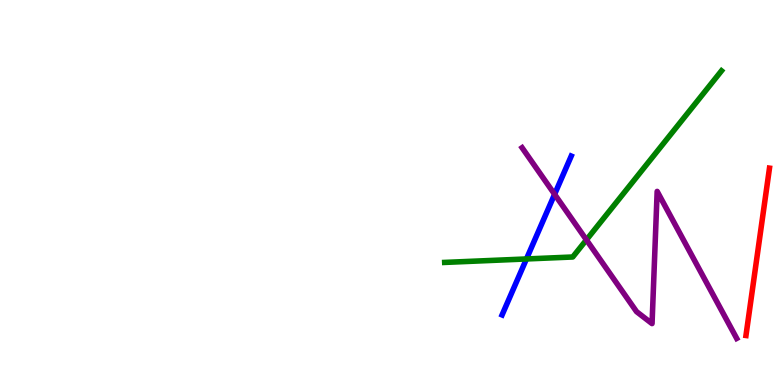[{'lines': ['blue', 'red'], 'intersections': []}, {'lines': ['green', 'red'], 'intersections': []}, {'lines': ['purple', 'red'], 'intersections': []}, {'lines': ['blue', 'green'], 'intersections': [{'x': 6.79, 'y': 3.27}]}, {'lines': ['blue', 'purple'], 'intersections': [{'x': 7.16, 'y': 4.95}]}, {'lines': ['green', 'purple'], 'intersections': [{'x': 7.57, 'y': 3.77}]}]